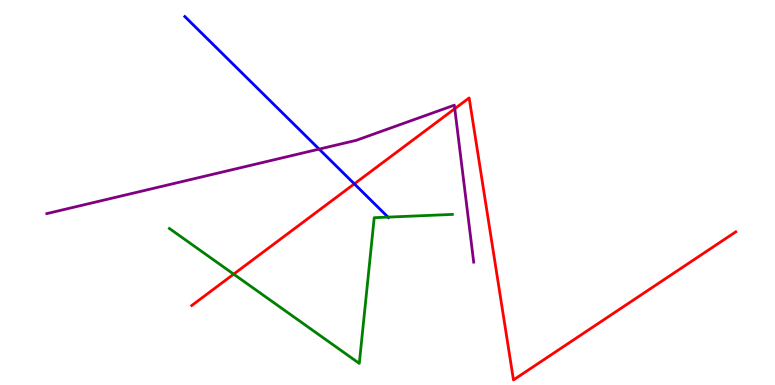[{'lines': ['blue', 'red'], 'intersections': [{'x': 4.57, 'y': 5.22}]}, {'lines': ['green', 'red'], 'intersections': [{'x': 3.02, 'y': 2.88}]}, {'lines': ['purple', 'red'], 'intersections': [{'x': 5.87, 'y': 7.18}]}, {'lines': ['blue', 'green'], 'intersections': [{'x': 5.01, 'y': 4.36}]}, {'lines': ['blue', 'purple'], 'intersections': [{'x': 4.12, 'y': 6.13}]}, {'lines': ['green', 'purple'], 'intersections': []}]